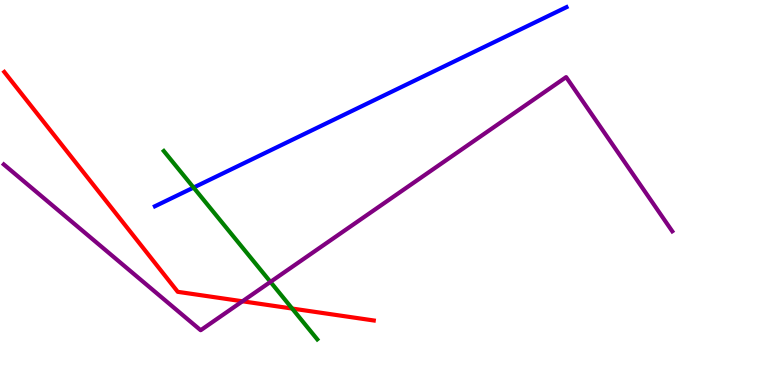[{'lines': ['blue', 'red'], 'intersections': []}, {'lines': ['green', 'red'], 'intersections': [{'x': 3.77, 'y': 1.99}]}, {'lines': ['purple', 'red'], 'intersections': [{'x': 3.13, 'y': 2.17}]}, {'lines': ['blue', 'green'], 'intersections': [{'x': 2.5, 'y': 5.13}]}, {'lines': ['blue', 'purple'], 'intersections': []}, {'lines': ['green', 'purple'], 'intersections': [{'x': 3.49, 'y': 2.68}]}]